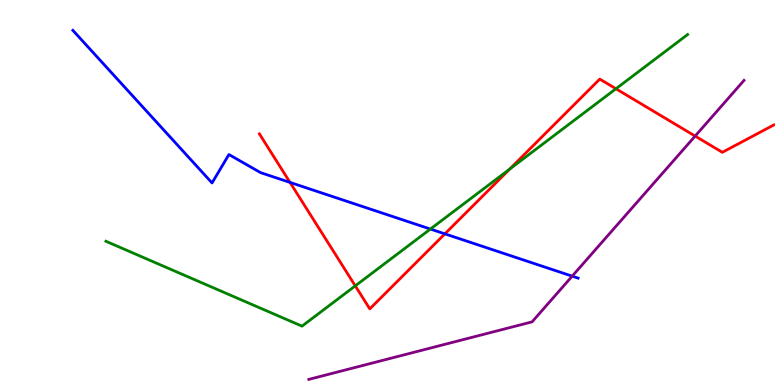[{'lines': ['blue', 'red'], 'intersections': [{'x': 3.74, 'y': 5.26}, {'x': 5.74, 'y': 3.93}]}, {'lines': ['green', 'red'], 'intersections': [{'x': 4.58, 'y': 2.57}, {'x': 6.58, 'y': 5.61}, {'x': 7.95, 'y': 7.69}]}, {'lines': ['purple', 'red'], 'intersections': [{'x': 8.97, 'y': 6.47}]}, {'lines': ['blue', 'green'], 'intersections': [{'x': 5.55, 'y': 4.05}]}, {'lines': ['blue', 'purple'], 'intersections': [{'x': 7.38, 'y': 2.83}]}, {'lines': ['green', 'purple'], 'intersections': []}]